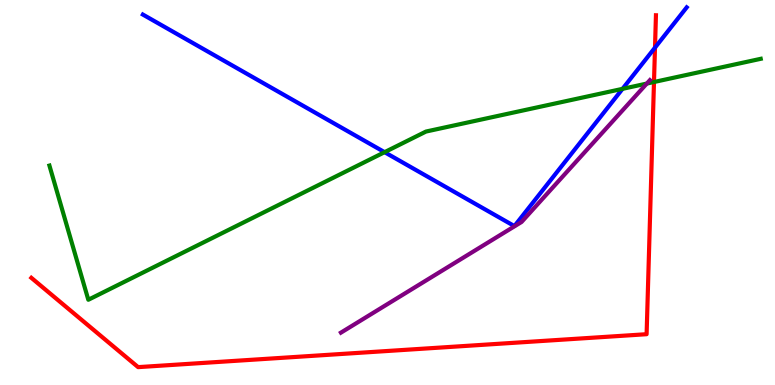[{'lines': ['blue', 'red'], 'intersections': [{'x': 8.45, 'y': 8.76}]}, {'lines': ['green', 'red'], 'intersections': [{'x': 8.44, 'y': 7.87}]}, {'lines': ['purple', 'red'], 'intersections': []}, {'lines': ['blue', 'green'], 'intersections': [{'x': 4.96, 'y': 6.05}, {'x': 8.03, 'y': 7.69}]}, {'lines': ['blue', 'purple'], 'intersections': []}, {'lines': ['green', 'purple'], 'intersections': [{'x': 8.35, 'y': 7.83}]}]